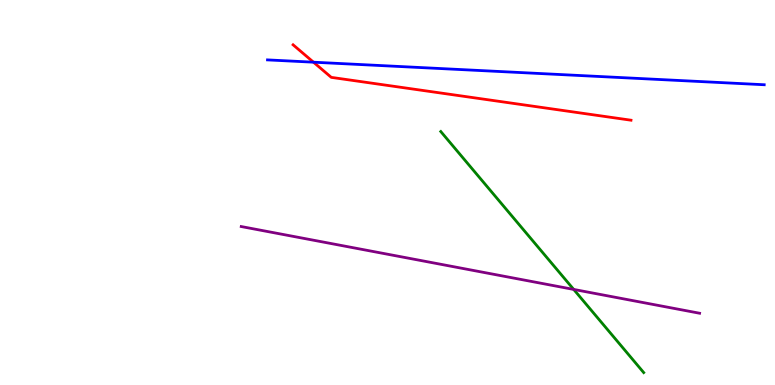[{'lines': ['blue', 'red'], 'intersections': [{'x': 4.05, 'y': 8.38}]}, {'lines': ['green', 'red'], 'intersections': []}, {'lines': ['purple', 'red'], 'intersections': []}, {'lines': ['blue', 'green'], 'intersections': []}, {'lines': ['blue', 'purple'], 'intersections': []}, {'lines': ['green', 'purple'], 'intersections': [{'x': 7.4, 'y': 2.48}]}]